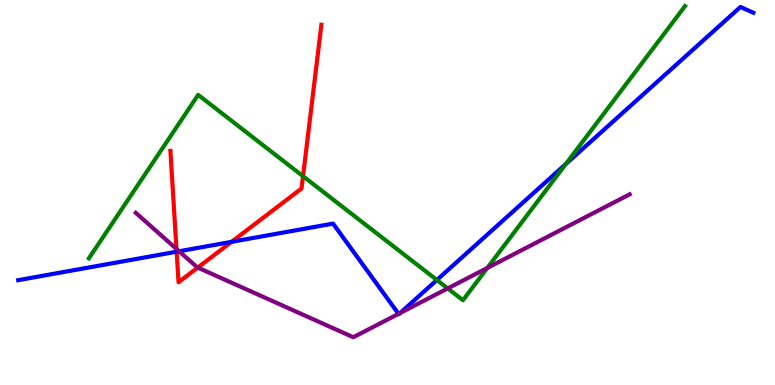[{'lines': ['blue', 'red'], 'intersections': [{'x': 2.28, 'y': 3.46}, {'x': 2.99, 'y': 3.72}]}, {'lines': ['green', 'red'], 'intersections': [{'x': 3.91, 'y': 5.42}]}, {'lines': ['purple', 'red'], 'intersections': [{'x': 2.28, 'y': 3.53}, {'x': 2.55, 'y': 3.05}]}, {'lines': ['blue', 'green'], 'intersections': [{'x': 5.64, 'y': 2.73}, {'x': 7.3, 'y': 5.74}]}, {'lines': ['blue', 'purple'], 'intersections': [{'x': 2.31, 'y': 3.47}, {'x': 5.14, 'y': 1.85}, {'x': 5.16, 'y': 1.87}]}, {'lines': ['green', 'purple'], 'intersections': [{'x': 5.78, 'y': 2.51}, {'x': 6.29, 'y': 3.04}]}]